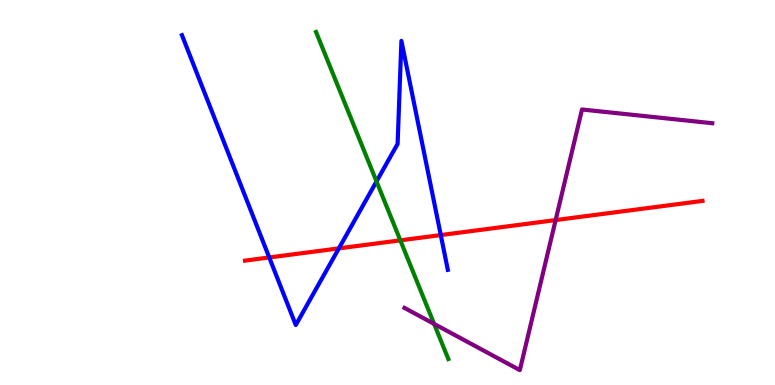[{'lines': ['blue', 'red'], 'intersections': [{'x': 3.47, 'y': 3.31}, {'x': 4.37, 'y': 3.55}, {'x': 5.69, 'y': 3.89}]}, {'lines': ['green', 'red'], 'intersections': [{'x': 5.17, 'y': 3.76}]}, {'lines': ['purple', 'red'], 'intersections': [{'x': 7.17, 'y': 4.28}]}, {'lines': ['blue', 'green'], 'intersections': [{'x': 4.86, 'y': 5.29}]}, {'lines': ['blue', 'purple'], 'intersections': []}, {'lines': ['green', 'purple'], 'intersections': [{'x': 5.6, 'y': 1.59}]}]